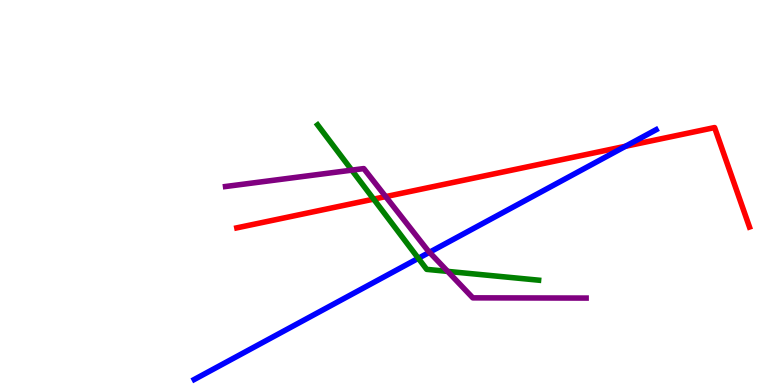[{'lines': ['blue', 'red'], 'intersections': [{'x': 8.07, 'y': 6.2}]}, {'lines': ['green', 'red'], 'intersections': [{'x': 4.82, 'y': 4.83}]}, {'lines': ['purple', 'red'], 'intersections': [{'x': 4.98, 'y': 4.89}]}, {'lines': ['blue', 'green'], 'intersections': [{'x': 5.4, 'y': 3.29}]}, {'lines': ['blue', 'purple'], 'intersections': [{'x': 5.54, 'y': 3.45}]}, {'lines': ['green', 'purple'], 'intersections': [{'x': 4.54, 'y': 5.58}, {'x': 5.78, 'y': 2.95}]}]